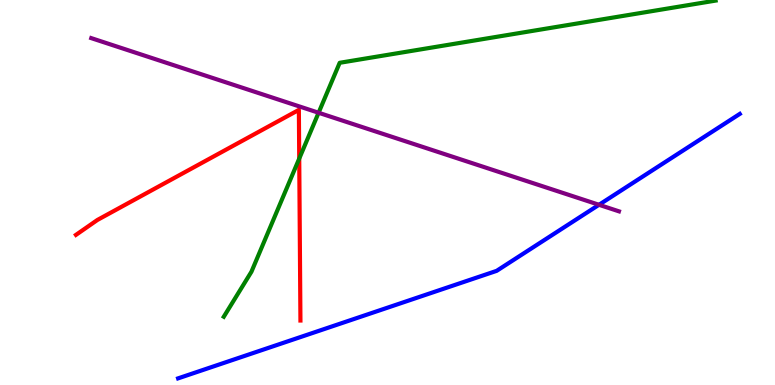[{'lines': ['blue', 'red'], 'intersections': []}, {'lines': ['green', 'red'], 'intersections': [{'x': 3.86, 'y': 5.88}]}, {'lines': ['purple', 'red'], 'intersections': []}, {'lines': ['blue', 'green'], 'intersections': []}, {'lines': ['blue', 'purple'], 'intersections': [{'x': 7.73, 'y': 4.68}]}, {'lines': ['green', 'purple'], 'intersections': [{'x': 4.11, 'y': 7.07}]}]